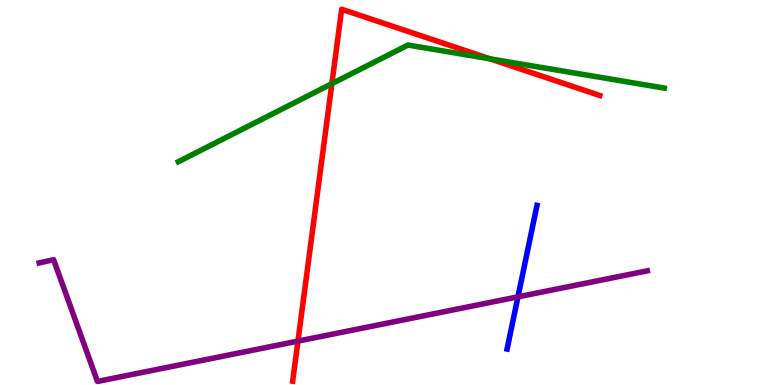[{'lines': ['blue', 'red'], 'intersections': []}, {'lines': ['green', 'red'], 'intersections': [{'x': 4.28, 'y': 7.83}, {'x': 6.32, 'y': 8.47}]}, {'lines': ['purple', 'red'], 'intersections': [{'x': 3.84, 'y': 1.14}]}, {'lines': ['blue', 'green'], 'intersections': []}, {'lines': ['blue', 'purple'], 'intersections': [{'x': 6.68, 'y': 2.29}]}, {'lines': ['green', 'purple'], 'intersections': []}]